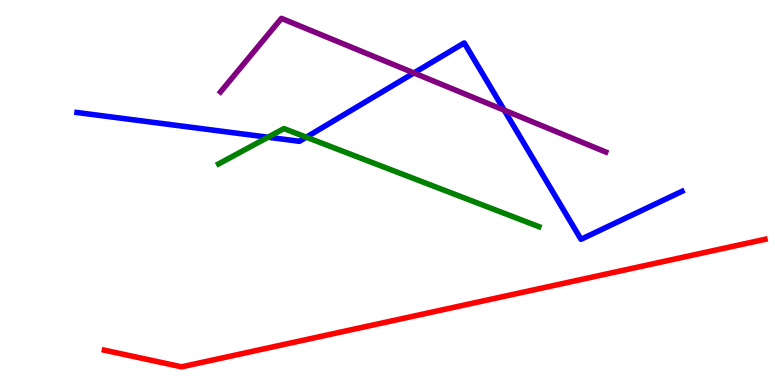[{'lines': ['blue', 'red'], 'intersections': []}, {'lines': ['green', 'red'], 'intersections': []}, {'lines': ['purple', 'red'], 'intersections': []}, {'lines': ['blue', 'green'], 'intersections': [{'x': 3.46, 'y': 6.44}, {'x': 3.95, 'y': 6.44}]}, {'lines': ['blue', 'purple'], 'intersections': [{'x': 5.34, 'y': 8.1}, {'x': 6.51, 'y': 7.14}]}, {'lines': ['green', 'purple'], 'intersections': []}]